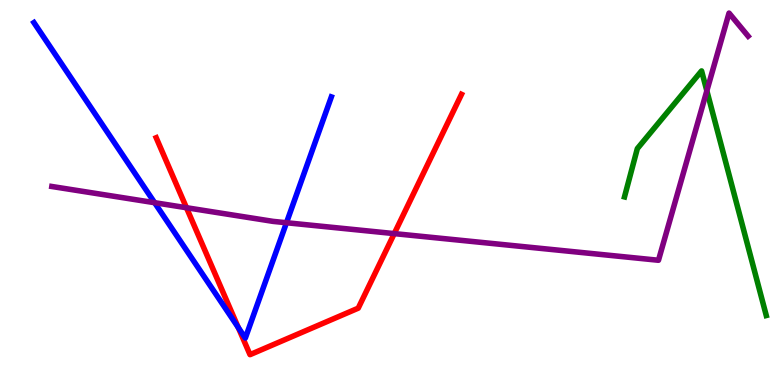[{'lines': ['blue', 'red'], 'intersections': [{'x': 3.07, 'y': 1.49}]}, {'lines': ['green', 'red'], 'intersections': []}, {'lines': ['purple', 'red'], 'intersections': [{'x': 2.41, 'y': 4.6}, {'x': 5.09, 'y': 3.93}]}, {'lines': ['blue', 'green'], 'intersections': []}, {'lines': ['blue', 'purple'], 'intersections': [{'x': 2.0, 'y': 4.74}, {'x': 3.7, 'y': 4.21}]}, {'lines': ['green', 'purple'], 'intersections': [{'x': 9.12, 'y': 7.64}]}]